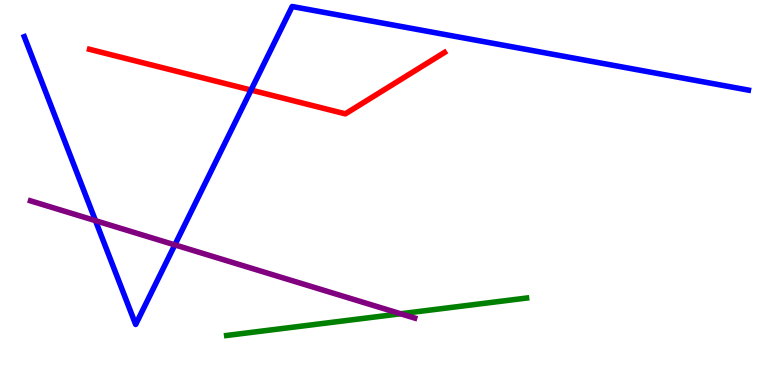[{'lines': ['blue', 'red'], 'intersections': [{'x': 3.24, 'y': 7.66}]}, {'lines': ['green', 'red'], 'intersections': []}, {'lines': ['purple', 'red'], 'intersections': []}, {'lines': ['blue', 'green'], 'intersections': []}, {'lines': ['blue', 'purple'], 'intersections': [{'x': 1.23, 'y': 4.27}, {'x': 2.26, 'y': 3.64}]}, {'lines': ['green', 'purple'], 'intersections': [{'x': 5.17, 'y': 1.85}]}]